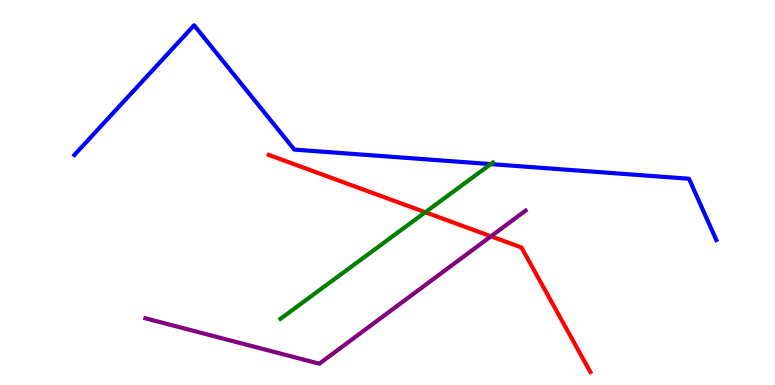[{'lines': ['blue', 'red'], 'intersections': []}, {'lines': ['green', 'red'], 'intersections': [{'x': 5.49, 'y': 4.49}]}, {'lines': ['purple', 'red'], 'intersections': [{'x': 6.33, 'y': 3.86}]}, {'lines': ['blue', 'green'], 'intersections': [{'x': 6.33, 'y': 5.74}]}, {'lines': ['blue', 'purple'], 'intersections': []}, {'lines': ['green', 'purple'], 'intersections': []}]